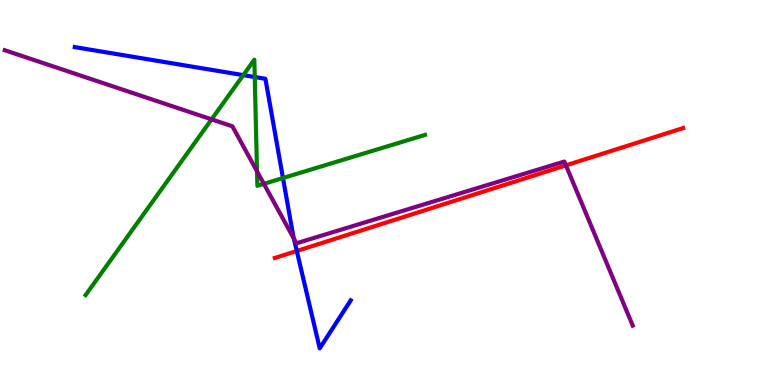[{'lines': ['blue', 'red'], 'intersections': [{'x': 3.83, 'y': 3.48}]}, {'lines': ['green', 'red'], 'intersections': []}, {'lines': ['purple', 'red'], 'intersections': [{'x': 7.3, 'y': 5.7}]}, {'lines': ['blue', 'green'], 'intersections': [{'x': 3.14, 'y': 8.05}, {'x': 3.29, 'y': 8.0}, {'x': 3.65, 'y': 5.38}]}, {'lines': ['blue', 'purple'], 'intersections': [{'x': 3.79, 'y': 3.8}]}, {'lines': ['green', 'purple'], 'intersections': [{'x': 2.73, 'y': 6.9}, {'x': 3.32, 'y': 5.55}, {'x': 3.4, 'y': 5.23}]}]